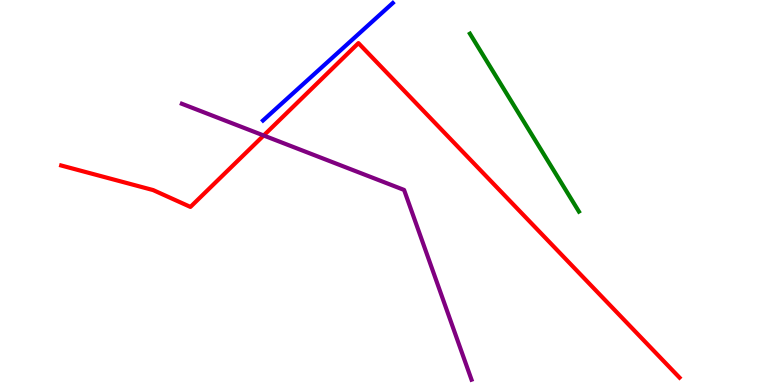[{'lines': ['blue', 'red'], 'intersections': []}, {'lines': ['green', 'red'], 'intersections': []}, {'lines': ['purple', 'red'], 'intersections': [{'x': 3.4, 'y': 6.48}]}, {'lines': ['blue', 'green'], 'intersections': []}, {'lines': ['blue', 'purple'], 'intersections': []}, {'lines': ['green', 'purple'], 'intersections': []}]